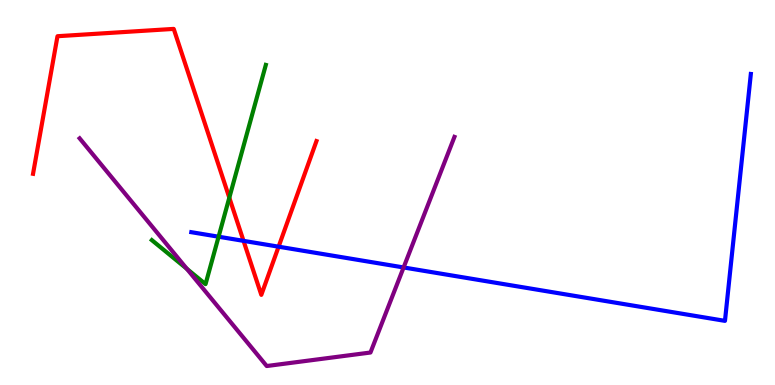[{'lines': ['blue', 'red'], 'intersections': [{'x': 3.14, 'y': 3.74}, {'x': 3.59, 'y': 3.59}]}, {'lines': ['green', 'red'], 'intersections': [{'x': 2.96, 'y': 4.86}]}, {'lines': ['purple', 'red'], 'intersections': []}, {'lines': ['blue', 'green'], 'intersections': [{'x': 2.82, 'y': 3.85}]}, {'lines': ['blue', 'purple'], 'intersections': [{'x': 5.21, 'y': 3.05}]}, {'lines': ['green', 'purple'], 'intersections': [{'x': 2.41, 'y': 3.02}]}]